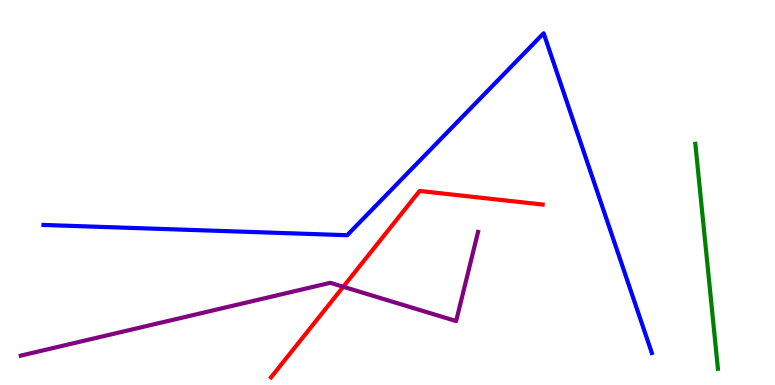[{'lines': ['blue', 'red'], 'intersections': []}, {'lines': ['green', 'red'], 'intersections': []}, {'lines': ['purple', 'red'], 'intersections': [{'x': 4.43, 'y': 2.55}]}, {'lines': ['blue', 'green'], 'intersections': []}, {'lines': ['blue', 'purple'], 'intersections': []}, {'lines': ['green', 'purple'], 'intersections': []}]